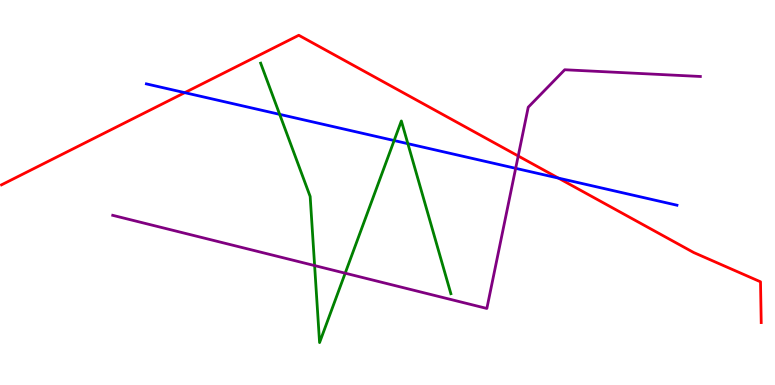[{'lines': ['blue', 'red'], 'intersections': [{'x': 2.38, 'y': 7.59}, {'x': 7.21, 'y': 5.37}]}, {'lines': ['green', 'red'], 'intersections': []}, {'lines': ['purple', 'red'], 'intersections': [{'x': 6.69, 'y': 5.95}]}, {'lines': ['blue', 'green'], 'intersections': [{'x': 3.61, 'y': 7.03}, {'x': 5.09, 'y': 6.35}, {'x': 5.26, 'y': 6.27}]}, {'lines': ['blue', 'purple'], 'intersections': [{'x': 6.65, 'y': 5.63}]}, {'lines': ['green', 'purple'], 'intersections': [{'x': 4.06, 'y': 3.1}, {'x': 4.45, 'y': 2.9}]}]